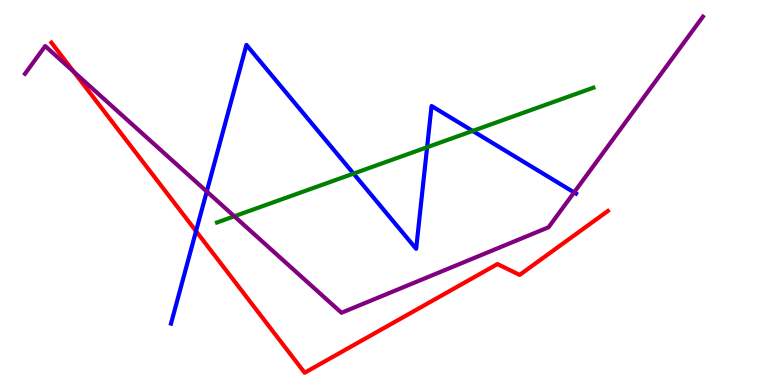[{'lines': ['blue', 'red'], 'intersections': [{'x': 2.53, 'y': 4.0}]}, {'lines': ['green', 'red'], 'intersections': []}, {'lines': ['purple', 'red'], 'intersections': [{'x': 0.952, 'y': 8.14}]}, {'lines': ['blue', 'green'], 'intersections': [{'x': 4.56, 'y': 5.49}, {'x': 5.51, 'y': 6.18}, {'x': 6.1, 'y': 6.6}]}, {'lines': ['blue', 'purple'], 'intersections': [{'x': 2.67, 'y': 5.03}, {'x': 7.41, 'y': 5.0}]}, {'lines': ['green', 'purple'], 'intersections': [{'x': 3.02, 'y': 4.38}]}]